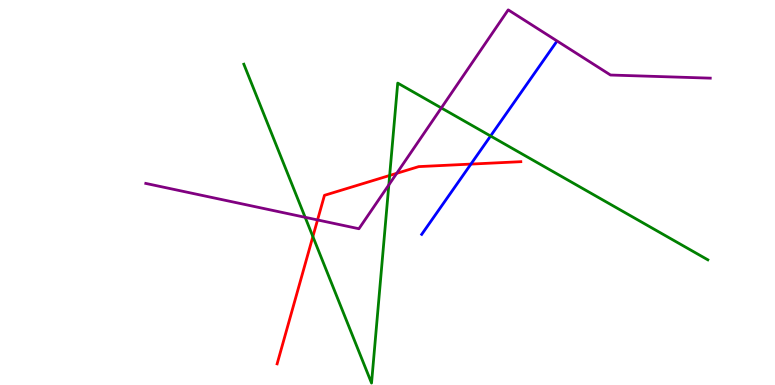[{'lines': ['blue', 'red'], 'intersections': [{'x': 6.08, 'y': 5.74}]}, {'lines': ['green', 'red'], 'intersections': [{'x': 4.04, 'y': 3.85}, {'x': 5.03, 'y': 5.44}]}, {'lines': ['purple', 'red'], 'intersections': [{'x': 4.1, 'y': 4.29}, {'x': 5.12, 'y': 5.5}]}, {'lines': ['blue', 'green'], 'intersections': [{'x': 6.33, 'y': 6.47}]}, {'lines': ['blue', 'purple'], 'intersections': []}, {'lines': ['green', 'purple'], 'intersections': [{'x': 3.94, 'y': 4.36}, {'x': 5.02, 'y': 5.2}, {'x': 5.69, 'y': 7.2}]}]